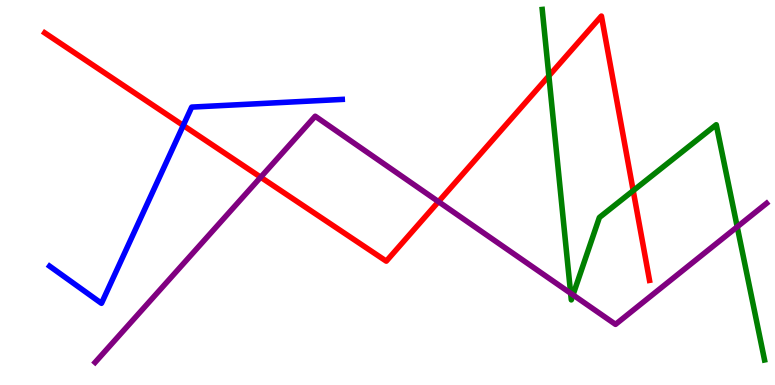[{'lines': ['blue', 'red'], 'intersections': [{'x': 2.36, 'y': 6.74}]}, {'lines': ['green', 'red'], 'intersections': [{'x': 7.08, 'y': 8.03}, {'x': 8.17, 'y': 5.05}]}, {'lines': ['purple', 'red'], 'intersections': [{'x': 3.36, 'y': 5.4}, {'x': 5.66, 'y': 4.76}]}, {'lines': ['blue', 'green'], 'intersections': []}, {'lines': ['blue', 'purple'], 'intersections': []}, {'lines': ['green', 'purple'], 'intersections': [{'x': 7.36, 'y': 2.38}, {'x': 7.39, 'y': 2.34}, {'x': 9.51, 'y': 4.11}]}]